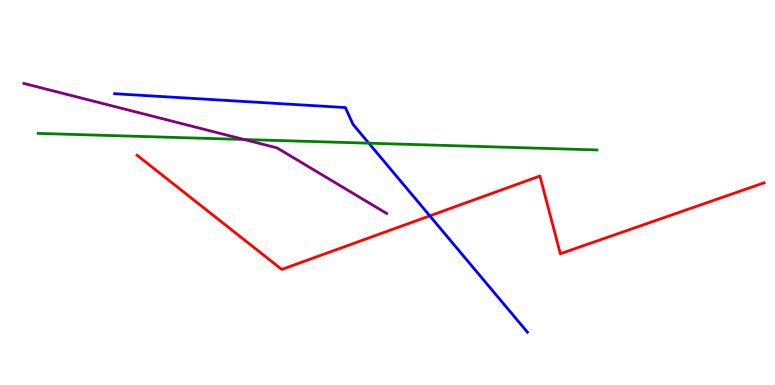[{'lines': ['blue', 'red'], 'intersections': [{'x': 5.55, 'y': 4.39}]}, {'lines': ['green', 'red'], 'intersections': []}, {'lines': ['purple', 'red'], 'intersections': []}, {'lines': ['blue', 'green'], 'intersections': [{'x': 4.76, 'y': 6.28}]}, {'lines': ['blue', 'purple'], 'intersections': []}, {'lines': ['green', 'purple'], 'intersections': [{'x': 3.15, 'y': 6.38}]}]